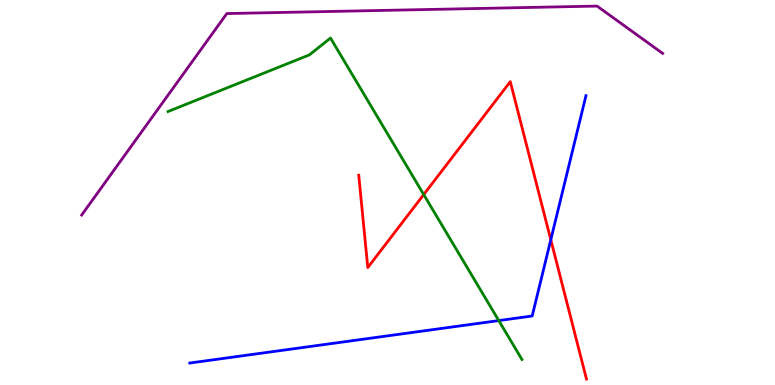[{'lines': ['blue', 'red'], 'intersections': [{'x': 7.11, 'y': 3.77}]}, {'lines': ['green', 'red'], 'intersections': [{'x': 5.47, 'y': 4.95}]}, {'lines': ['purple', 'red'], 'intersections': []}, {'lines': ['blue', 'green'], 'intersections': [{'x': 6.44, 'y': 1.67}]}, {'lines': ['blue', 'purple'], 'intersections': []}, {'lines': ['green', 'purple'], 'intersections': []}]